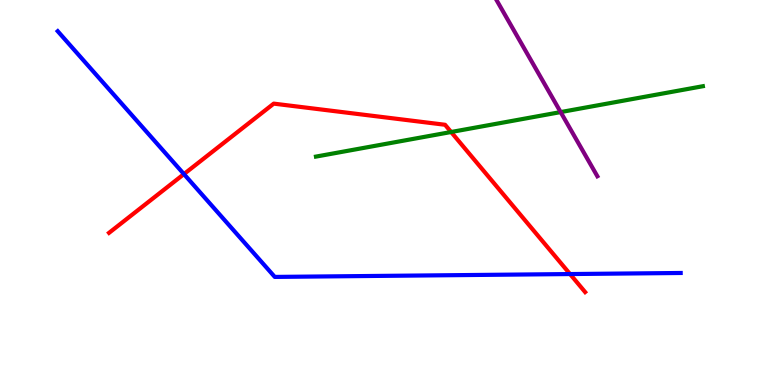[{'lines': ['blue', 'red'], 'intersections': [{'x': 2.37, 'y': 5.48}, {'x': 7.36, 'y': 2.88}]}, {'lines': ['green', 'red'], 'intersections': [{'x': 5.82, 'y': 6.57}]}, {'lines': ['purple', 'red'], 'intersections': []}, {'lines': ['blue', 'green'], 'intersections': []}, {'lines': ['blue', 'purple'], 'intersections': []}, {'lines': ['green', 'purple'], 'intersections': [{'x': 7.23, 'y': 7.09}]}]